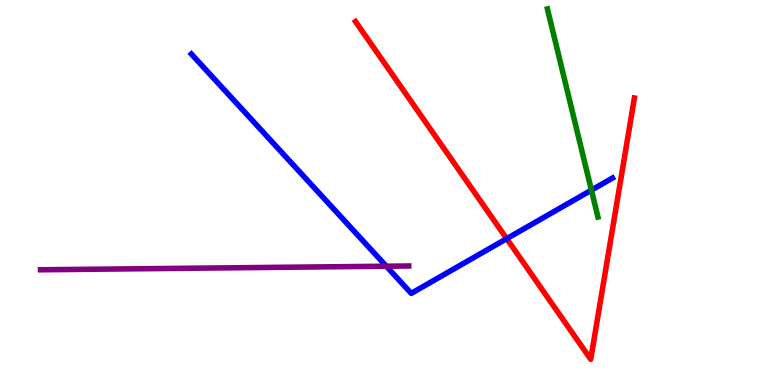[{'lines': ['blue', 'red'], 'intersections': [{'x': 6.54, 'y': 3.8}]}, {'lines': ['green', 'red'], 'intersections': []}, {'lines': ['purple', 'red'], 'intersections': []}, {'lines': ['blue', 'green'], 'intersections': [{'x': 7.63, 'y': 5.06}]}, {'lines': ['blue', 'purple'], 'intersections': [{'x': 4.98, 'y': 3.09}]}, {'lines': ['green', 'purple'], 'intersections': []}]